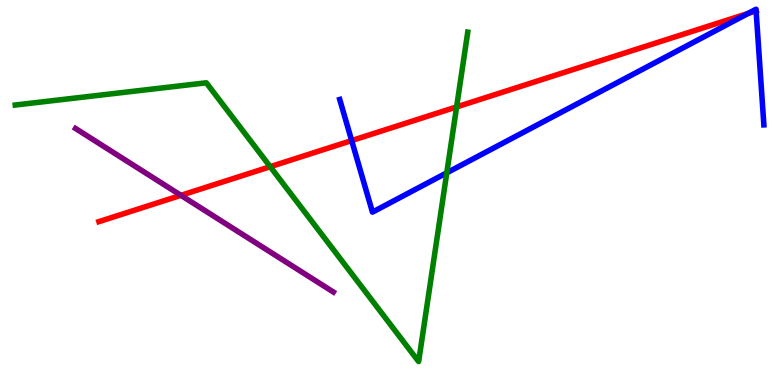[{'lines': ['blue', 'red'], 'intersections': [{'x': 4.54, 'y': 6.35}, {'x': 9.65, 'y': 9.65}, {'x': 9.76, 'y': 9.72}]}, {'lines': ['green', 'red'], 'intersections': [{'x': 3.49, 'y': 5.67}, {'x': 5.89, 'y': 7.22}]}, {'lines': ['purple', 'red'], 'intersections': [{'x': 2.33, 'y': 4.93}]}, {'lines': ['blue', 'green'], 'intersections': [{'x': 5.76, 'y': 5.51}]}, {'lines': ['blue', 'purple'], 'intersections': []}, {'lines': ['green', 'purple'], 'intersections': []}]